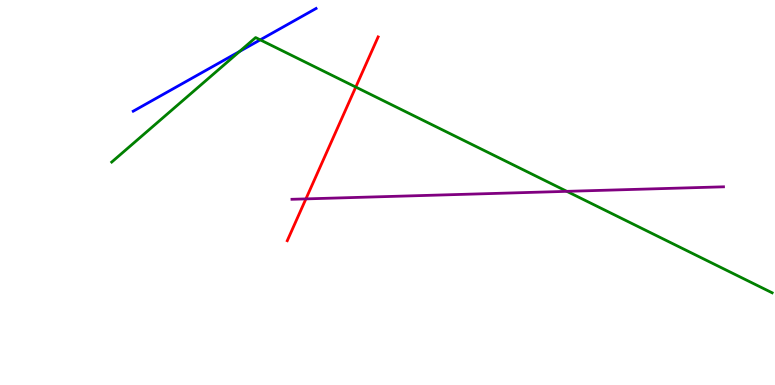[{'lines': ['blue', 'red'], 'intersections': []}, {'lines': ['green', 'red'], 'intersections': [{'x': 4.59, 'y': 7.74}]}, {'lines': ['purple', 'red'], 'intersections': [{'x': 3.95, 'y': 4.83}]}, {'lines': ['blue', 'green'], 'intersections': [{'x': 3.09, 'y': 8.66}, {'x': 3.36, 'y': 8.96}]}, {'lines': ['blue', 'purple'], 'intersections': []}, {'lines': ['green', 'purple'], 'intersections': [{'x': 7.31, 'y': 5.03}]}]